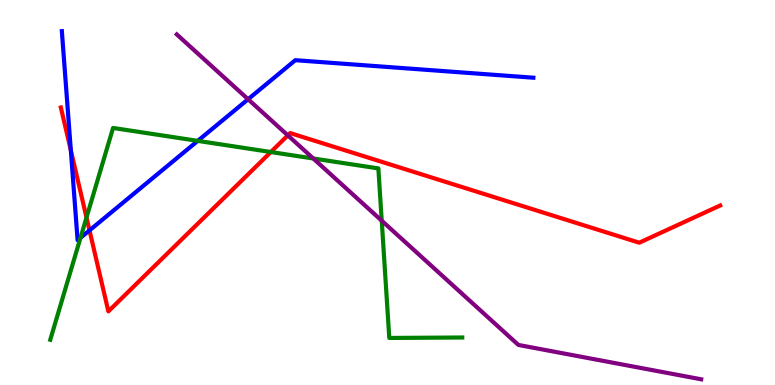[{'lines': ['blue', 'red'], 'intersections': [{'x': 0.914, 'y': 6.1}, {'x': 1.15, 'y': 4.02}]}, {'lines': ['green', 'red'], 'intersections': [{'x': 1.12, 'y': 4.35}, {'x': 3.49, 'y': 6.05}]}, {'lines': ['purple', 'red'], 'intersections': [{'x': 3.71, 'y': 6.48}]}, {'lines': ['blue', 'green'], 'intersections': [{'x': 1.04, 'y': 3.82}, {'x': 2.55, 'y': 6.34}]}, {'lines': ['blue', 'purple'], 'intersections': [{'x': 3.2, 'y': 7.42}]}, {'lines': ['green', 'purple'], 'intersections': [{'x': 4.04, 'y': 5.88}, {'x': 4.93, 'y': 4.27}]}]